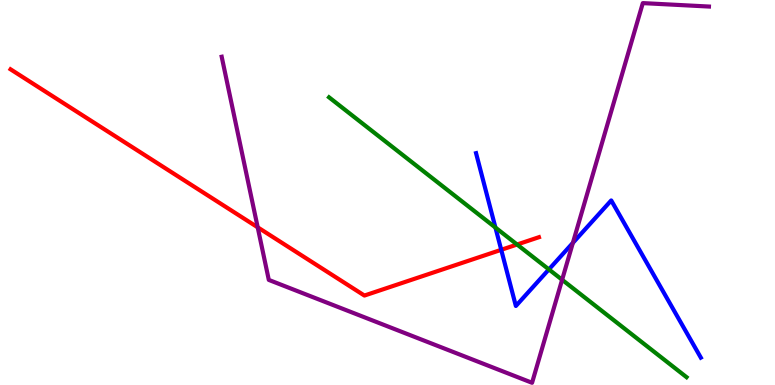[{'lines': ['blue', 'red'], 'intersections': [{'x': 6.47, 'y': 3.51}]}, {'lines': ['green', 'red'], 'intersections': [{'x': 6.67, 'y': 3.65}]}, {'lines': ['purple', 'red'], 'intersections': [{'x': 3.33, 'y': 4.1}]}, {'lines': ['blue', 'green'], 'intersections': [{'x': 6.39, 'y': 4.09}, {'x': 7.08, 'y': 3.0}]}, {'lines': ['blue', 'purple'], 'intersections': [{'x': 7.39, 'y': 3.69}]}, {'lines': ['green', 'purple'], 'intersections': [{'x': 7.25, 'y': 2.73}]}]